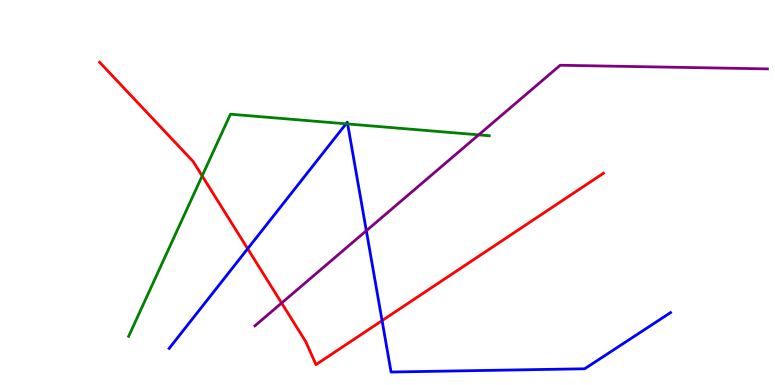[{'lines': ['blue', 'red'], 'intersections': [{'x': 3.2, 'y': 3.54}, {'x': 4.93, 'y': 1.67}]}, {'lines': ['green', 'red'], 'intersections': [{'x': 2.61, 'y': 5.43}]}, {'lines': ['purple', 'red'], 'intersections': [{'x': 3.63, 'y': 2.13}]}, {'lines': ['blue', 'green'], 'intersections': [{'x': 4.46, 'y': 6.78}, {'x': 4.49, 'y': 6.78}]}, {'lines': ['blue', 'purple'], 'intersections': [{'x': 4.73, 'y': 4.01}]}, {'lines': ['green', 'purple'], 'intersections': [{'x': 6.18, 'y': 6.5}]}]